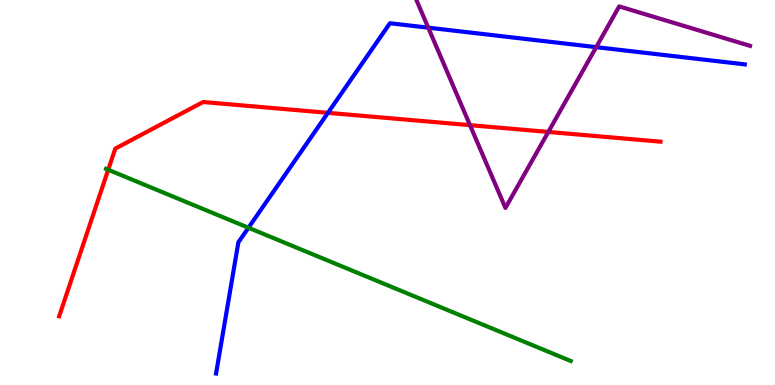[{'lines': ['blue', 'red'], 'intersections': [{'x': 4.23, 'y': 7.07}]}, {'lines': ['green', 'red'], 'intersections': [{'x': 1.4, 'y': 5.59}]}, {'lines': ['purple', 'red'], 'intersections': [{'x': 6.06, 'y': 6.75}, {'x': 7.08, 'y': 6.57}]}, {'lines': ['blue', 'green'], 'intersections': [{'x': 3.21, 'y': 4.08}]}, {'lines': ['blue', 'purple'], 'intersections': [{'x': 5.53, 'y': 9.28}, {'x': 7.69, 'y': 8.78}]}, {'lines': ['green', 'purple'], 'intersections': []}]